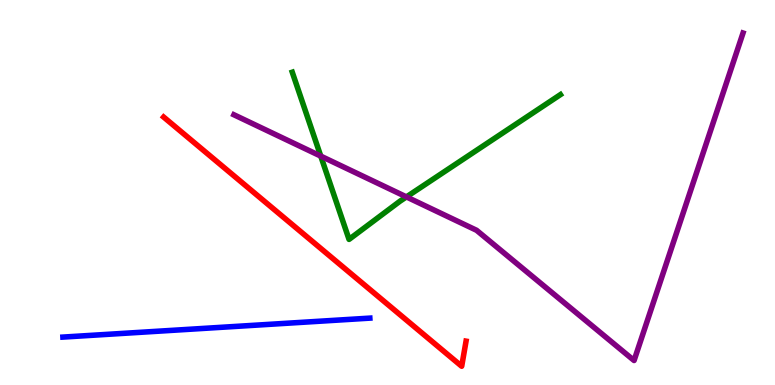[{'lines': ['blue', 'red'], 'intersections': []}, {'lines': ['green', 'red'], 'intersections': []}, {'lines': ['purple', 'red'], 'intersections': []}, {'lines': ['blue', 'green'], 'intersections': []}, {'lines': ['blue', 'purple'], 'intersections': []}, {'lines': ['green', 'purple'], 'intersections': [{'x': 4.14, 'y': 5.95}, {'x': 5.24, 'y': 4.89}]}]